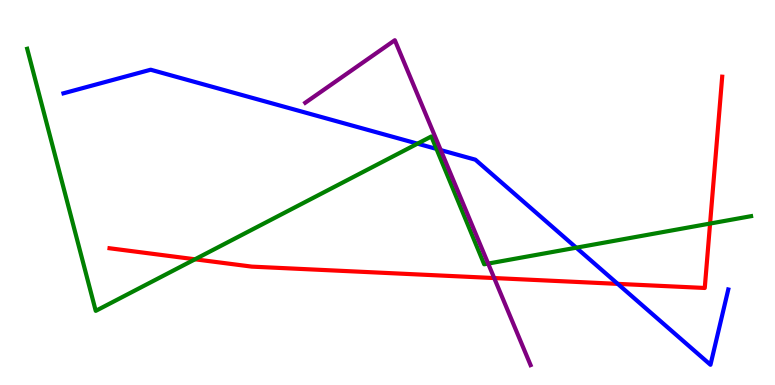[{'lines': ['blue', 'red'], 'intersections': [{'x': 7.97, 'y': 2.63}]}, {'lines': ['green', 'red'], 'intersections': [{'x': 2.52, 'y': 3.27}, {'x': 9.16, 'y': 4.19}]}, {'lines': ['purple', 'red'], 'intersections': [{'x': 6.38, 'y': 2.78}]}, {'lines': ['blue', 'green'], 'intersections': [{'x': 5.39, 'y': 6.27}, {'x': 5.63, 'y': 6.13}, {'x': 7.44, 'y': 3.57}]}, {'lines': ['blue', 'purple'], 'intersections': [{'x': 5.69, 'y': 6.1}]}, {'lines': ['green', 'purple'], 'intersections': [{'x': 6.3, 'y': 3.15}]}]